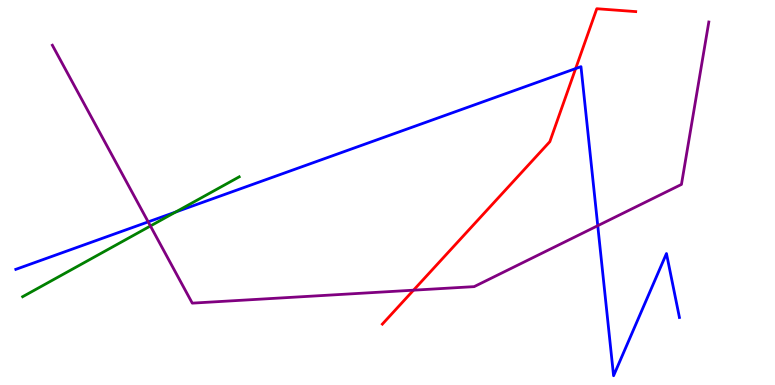[{'lines': ['blue', 'red'], 'intersections': [{'x': 7.43, 'y': 8.22}]}, {'lines': ['green', 'red'], 'intersections': []}, {'lines': ['purple', 'red'], 'intersections': [{'x': 5.34, 'y': 2.46}]}, {'lines': ['blue', 'green'], 'intersections': [{'x': 2.27, 'y': 4.49}]}, {'lines': ['blue', 'purple'], 'intersections': [{'x': 1.91, 'y': 4.24}, {'x': 7.71, 'y': 4.14}]}, {'lines': ['green', 'purple'], 'intersections': [{'x': 1.94, 'y': 4.13}]}]